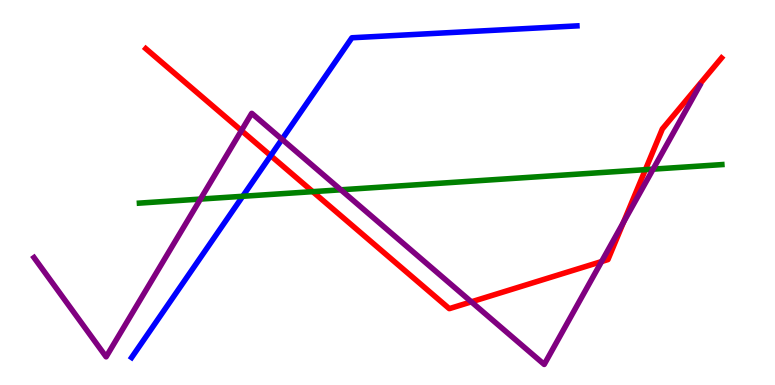[{'lines': ['blue', 'red'], 'intersections': [{'x': 3.49, 'y': 5.96}]}, {'lines': ['green', 'red'], 'intersections': [{'x': 4.04, 'y': 5.02}, {'x': 8.33, 'y': 5.59}]}, {'lines': ['purple', 'red'], 'intersections': [{'x': 3.12, 'y': 6.61}, {'x': 6.08, 'y': 2.16}, {'x': 7.76, 'y': 3.21}, {'x': 8.05, 'y': 4.23}]}, {'lines': ['blue', 'green'], 'intersections': [{'x': 3.13, 'y': 4.9}]}, {'lines': ['blue', 'purple'], 'intersections': [{'x': 3.64, 'y': 6.38}]}, {'lines': ['green', 'purple'], 'intersections': [{'x': 2.59, 'y': 4.83}, {'x': 4.4, 'y': 5.07}, {'x': 8.43, 'y': 5.61}]}]